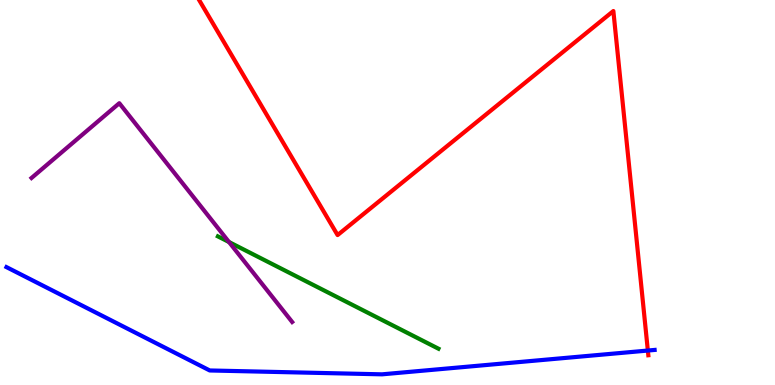[{'lines': ['blue', 'red'], 'intersections': [{'x': 8.36, 'y': 0.895}]}, {'lines': ['green', 'red'], 'intersections': []}, {'lines': ['purple', 'red'], 'intersections': []}, {'lines': ['blue', 'green'], 'intersections': []}, {'lines': ['blue', 'purple'], 'intersections': []}, {'lines': ['green', 'purple'], 'intersections': [{'x': 2.95, 'y': 3.71}]}]